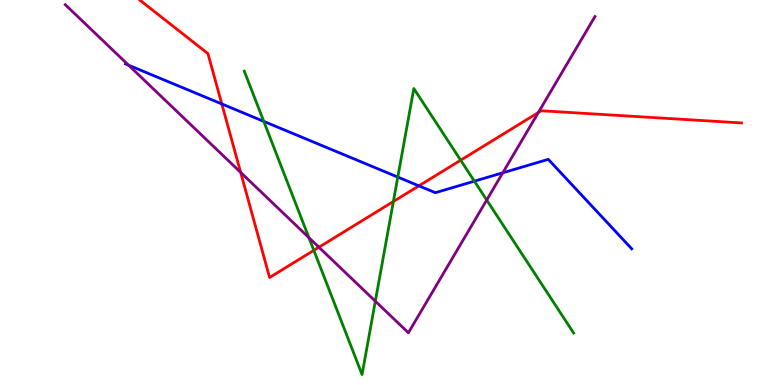[{'lines': ['blue', 'red'], 'intersections': [{'x': 2.86, 'y': 7.3}, {'x': 5.41, 'y': 5.17}]}, {'lines': ['green', 'red'], 'intersections': [{'x': 4.05, 'y': 3.5}, {'x': 5.08, 'y': 4.77}, {'x': 5.94, 'y': 5.84}]}, {'lines': ['purple', 'red'], 'intersections': [{'x': 3.11, 'y': 5.52}, {'x': 4.12, 'y': 3.58}, {'x': 6.95, 'y': 7.08}]}, {'lines': ['blue', 'green'], 'intersections': [{'x': 3.4, 'y': 6.85}, {'x': 5.13, 'y': 5.4}, {'x': 6.12, 'y': 5.29}]}, {'lines': ['blue', 'purple'], 'intersections': [{'x': 1.66, 'y': 8.31}, {'x': 6.49, 'y': 5.51}]}, {'lines': ['green', 'purple'], 'intersections': [{'x': 3.99, 'y': 3.83}, {'x': 4.84, 'y': 2.18}, {'x': 6.28, 'y': 4.8}]}]